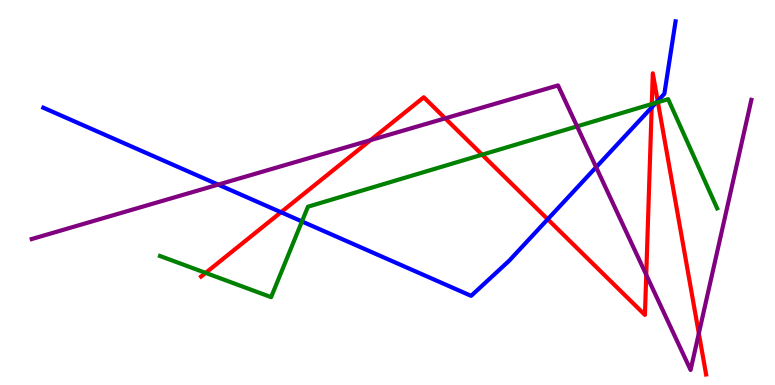[{'lines': ['blue', 'red'], 'intersections': [{'x': 3.63, 'y': 4.49}, {'x': 7.07, 'y': 4.31}, {'x': 8.41, 'y': 7.21}, {'x': 8.49, 'y': 7.38}]}, {'lines': ['green', 'red'], 'intersections': [{'x': 2.65, 'y': 2.91}, {'x': 6.22, 'y': 5.98}, {'x': 8.41, 'y': 7.3}, {'x': 8.49, 'y': 7.35}]}, {'lines': ['purple', 'red'], 'intersections': [{'x': 4.78, 'y': 6.36}, {'x': 5.74, 'y': 6.93}, {'x': 8.34, 'y': 2.86}, {'x': 9.02, 'y': 1.34}]}, {'lines': ['blue', 'green'], 'intersections': [{'x': 3.9, 'y': 4.25}, {'x': 8.46, 'y': 7.33}]}, {'lines': ['blue', 'purple'], 'intersections': [{'x': 2.82, 'y': 5.2}, {'x': 7.69, 'y': 5.66}]}, {'lines': ['green', 'purple'], 'intersections': [{'x': 7.45, 'y': 6.72}]}]